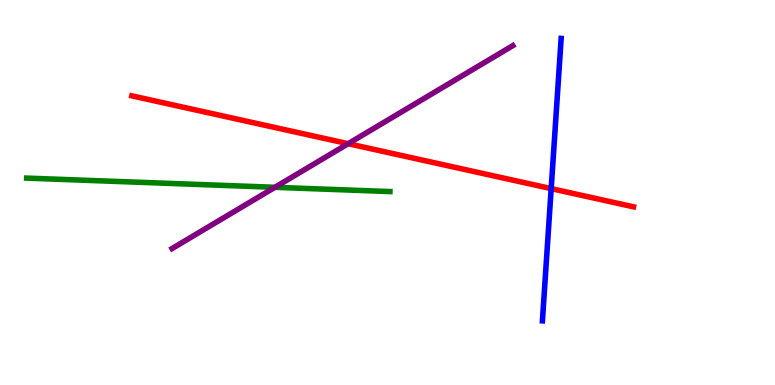[{'lines': ['blue', 'red'], 'intersections': [{'x': 7.11, 'y': 5.1}]}, {'lines': ['green', 'red'], 'intersections': []}, {'lines': ['purple', 'red'], 'intersections': [{'x': 4.49, 'y': 6.27}]}, {'lines': ['blue', 'green'], 'intersections': []}, {'lines': ['blue', 'purple'], 'intersections': []}, {'lines': ['green', 'purple'], 'intersections': [{'x': 3.55, 'y': 5.13}]}]